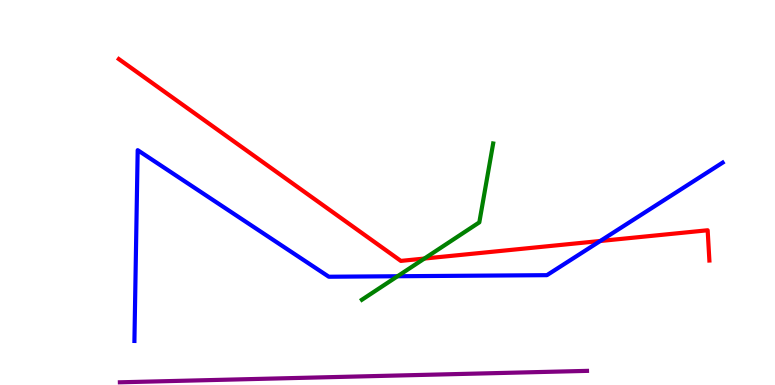[{'lines': ['blue', 'red'], 'intersections': [{'x': 7.75, 'y': 3.74}]}, {'lines': ['green', 'red'], 'intersections': [{'x': 5.48, 'y': 3.28}]}, {'lines': ['purple', 'red'], 'intersections': []}, {'lines': ['blue', 'green'], 'intersections': [{'x': 5.13, 'y': 2.82}]}, {'lines': ['blue', 'purple'], 'intersections': []}, {'lines': ['green', 'purple'], 'intersections': []}]